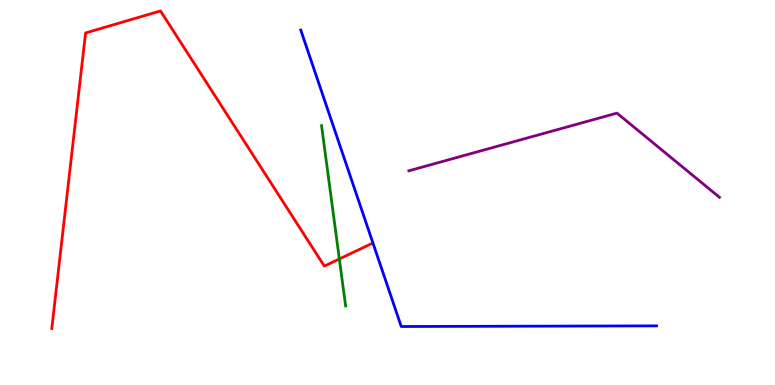[{'lines': ['blue', 'red'], 'intersections': []}, {'lines': ['green', 'red'], 'intersections': [{'x': 4.38, 'y': 3.27}]}, {'lines': ['purple', 'red'], 'intersections': []}, {'lines': ['blue', 'green'], 'intersections': []}, {'lines': ['blue', 'purple'], 'intersections': []}, {'lines': ['green', 'purple'], 'intersections': []}]